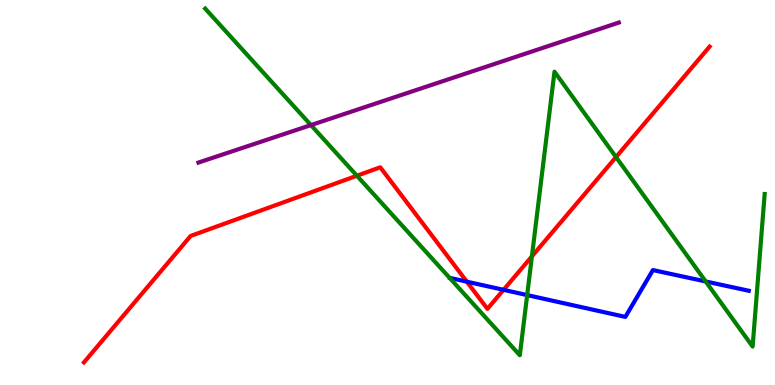[{'lines': ['blue', 'red'], 'intersections': [{'x': 6.02, 'y': 2.68}, {'x': 6.5, 'y': 2.47}]}, {'lines': ['green', 'red'], 'intersections': [{'x': 4.61, 'y': 5.44}, {'x': 6.86, 'y': 3.34}, {'x': 7.95, 'y': 5.92}]}, {'lines': ['purple', 'red'], 'intersections': []}, {'lines': ['blue', 'green'], 'intersections': [{'x': 6.8, 'y': 2.34}, {'x': 9.11, 'y': 2.69}]}, {'lines': ['blue', 'purple'], 'intersections': []}, {'lines': ['green', 'purple'], 'intersections': [{'x': 4.01, 'y': 6.75}]}]